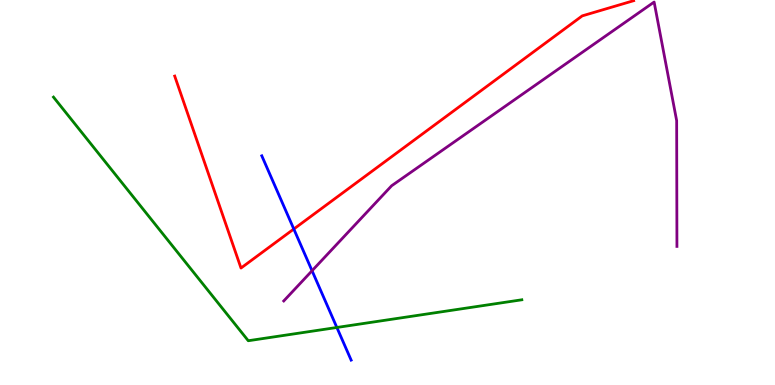[{'lines': ['blue', 'red'], 'intersections': [{'x': 3.79, 'y': 4.05}]}, {'lines': ['green', 'red'], 'intersections': []}, {'lines': ['purple', 'red'], 'intersections': []}, {'lines': ['blue', 'green'], 'intersections': [{'x': 4.35, 'y': 1.49}]}, {'lines': ['blue', 'purple'], 'intersections': [{'x': 4.03, 'y': 2.97}]}, {'lines': ['green', 'purple'], 'intersections': []}]